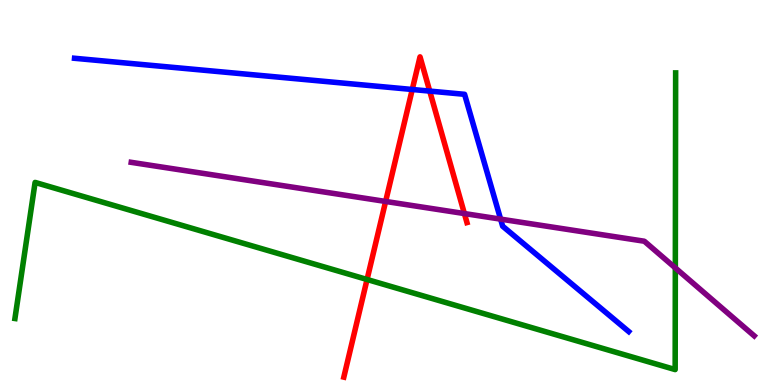[{'lines': ['blue', 'red'], 'intersections': [{'x': 5.32, 'y': 7.68}, {'x': 5.54, 'y': 7.63}]}, {'lines': ['green', 'red'], 'intersections': [{'x': 4.74, 'y': 2.74}]}, {'lines': ['purple', 'red'], 'intersections': [{'x': 4.98, 'y': 4.77}, {'x': 5.99, 'y': 4.45}]}, {'lines': ['blue', 'green'], 'intersections': []}, {'lines': ['blue', 'purple'], 'intersections': [{'x': 6.46, 'y': 4.31}]}, {'lines': ['green', 'purple'], 'intersections': [{'x': 8.71, 'y': 3.04}]}]